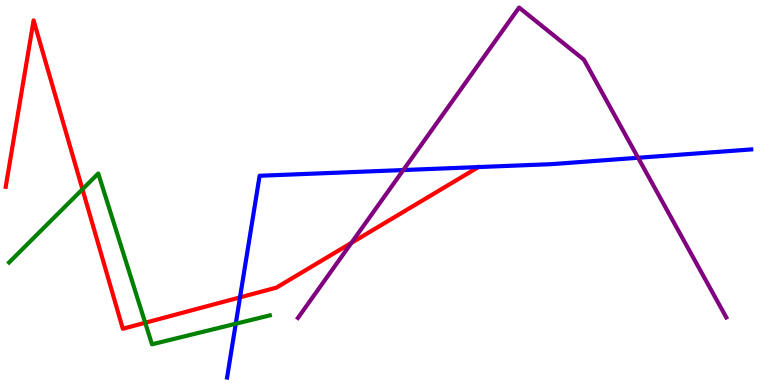[{'lines': ['blue', 'red'], 'intersections': [{'x': 3.1, 'y': 2.28}]}, {'lines': ['green', 'red'], 'intersections': [{'x': 1.06, 'y': 5.08}, {'x': 1.87, 'y': 1.62}]}, {'lines': ['purple', 'red'], 'intersections': [{'x': 4.53, 'y': 3.69}]}, {'lines': ['blue', 'green'], 'intersections': [{'x': 3.04, 'y': 1.59}]}, {'lines': ['blue', 'purple'], 'intersections': [{'x': 5.2, 'y': 5.58}, {'x': 8.23, 'y': 5.9}]}, {'lines': ['green', 'purple'], 'intersections': []}]